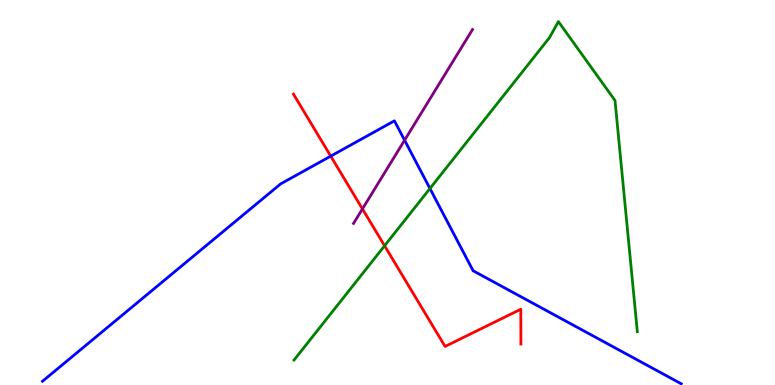[{'lines': ['blue', 'red'], 'intersections': [{'x': 4.27, 'y': 5.94}]}, {'lines': ['green', 'red'], 'intersections': [{'x': 4.96, 'y': 3.62}]}, {'lines': ['purple', 'red'], 'intersections': [{'x': 4.68, 'y': 4.57}]}, {'lines': ['blue', 'green'], 'intersections': [{'x': 5.55, 'y': 5.1}]}, {'lines': ['blue', 'purple'], 'intersections': [{'x': 5.22, 'y': 6.36}]}, {'lines': ['green', 'purple'], 'intersections': []}]